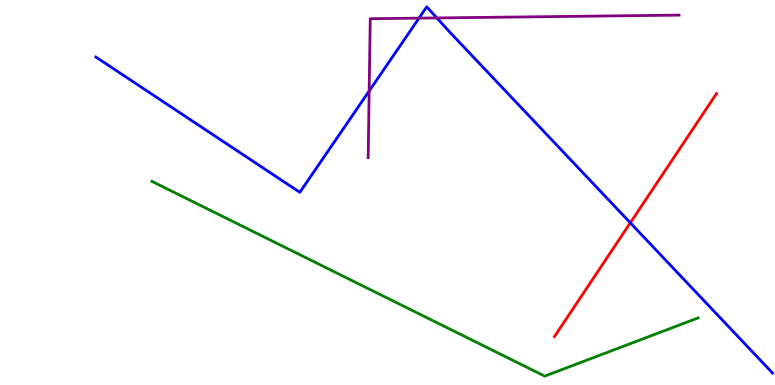[{'lines': ['blue', 'red'], 'intersections': [{'x': 8.13, 'y': 4.21}]}, {'lines': ['green', 'red'], 'intersections': []}, {'lines': ['purple', 'red'], 'intersections': []}, {'lines': ['blue', 'green'], 'intersections': []}, {'lines': ['blue', 'purple'], 'intersections': [{'x': 4.76, 'y': 7.64}, {'x': 5.41, 'y': 9.53}, {'x': 5.64, 'y': 9.53}]}, {'lines': ['green', 'purple'], 'intersections': []}]